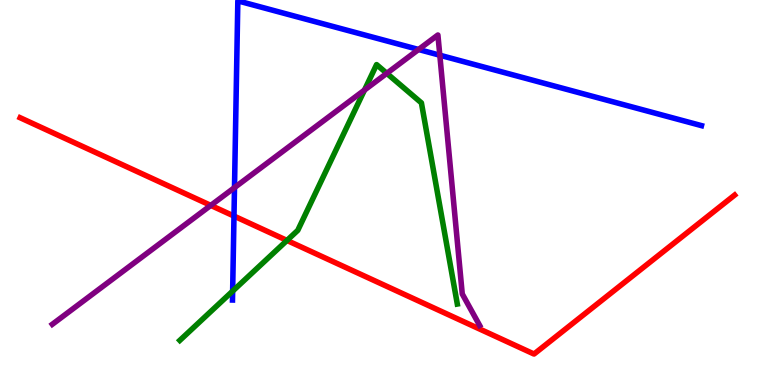[{'lines': ['blue', 'red'], 'intersections': [{'x': 3.02, 'y': 4.39}]}, {'lines': ['green', 'red'], 'intersections': [{'x': 3.7, 'y': 3.75}]}, {'lines': ['purple', 'red'], 'intersections': [{'x': 2.72, 'y': 4.67}]}, {'lines': ['blue', 'green'], 'intersections': [{'x': 3.0, 'y': 2.44}]}, {'lines': ['blue', 'purple'], 'intersections': [{'x': 3.03, 'y': 5.13}, {'x': 5.4, 'y': 8.71}, {'x': 5.67, 'y': 8.57}]}, {'lines': ['green', 'purple'], 'intersections': [{'x': 4.7, 'y': 7.66}, {'x': 4.99, 'y': 8.1}]}]